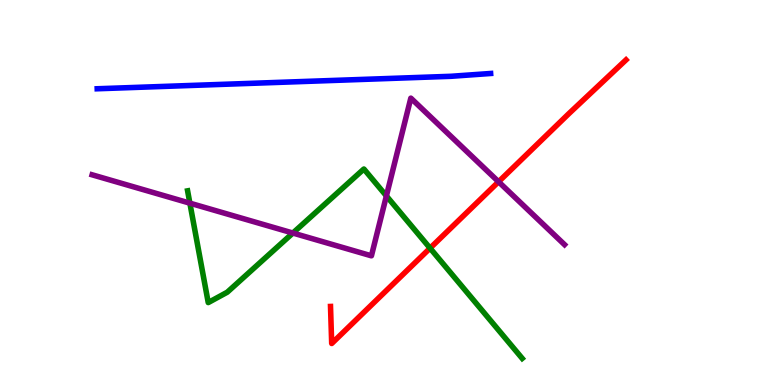[{'lines': ['blue', 'red'], 'intersections': []}, {'lines': ['green', 'red'], 'intersections': [{'x': 5.55, 'y': 3.55}]}, {'lines': ['purple', 'red'], 'intersections': [{'x': 6.43, 'y': 5.28}]}, {'lines': ['blue', 'green'], 'intersections': []}, {'lines': ['blue', 'purple'], 'intersections': []}, {'lines': ['green', 'purple'], 'intersections': [{'x': 2.45, 'y': 4.72}, {'x': 3.78, 'y': 3.95}, {'x': 4.99, 'y': 4.91}]}]